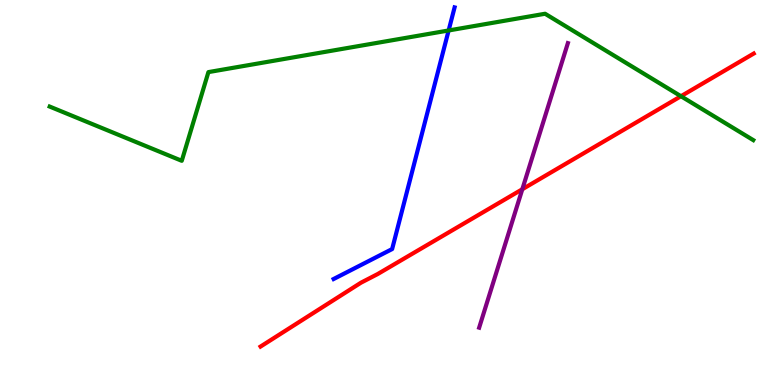[{'lines': ['blue', 'red'], 'intersections': []}, {'lines': ['green', 'red'], 'intersections': [{'x': 8.79, 'y': 7.5}]}, {'lines': ['purple', 'red'], 'intersections': [{'x': 6.74, 'y': 5.08}]}, {'lines': ['blue', 'green'], 'intersections': [{'x': 5.79, 'y': 9.21}]}, {'lines': ['blue', 'purple'], 'intersections': []}, {'lines': ['green', 'purple'], 'intersections': []}]